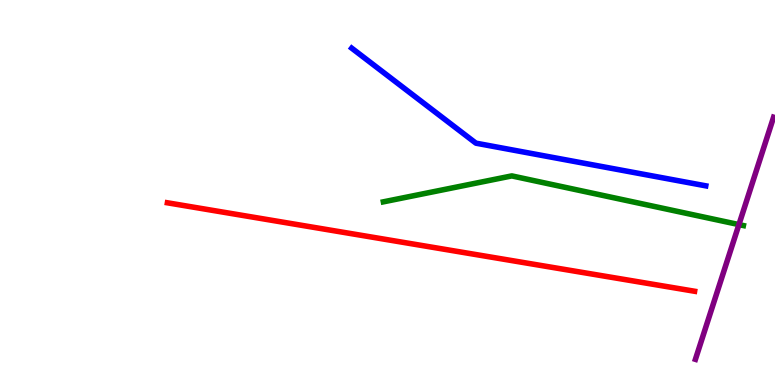[{'lines': ['blue', 'red'], 'intersections': []}, {'lines': ['green', 'red'], 'intersections': []}, {'lines': ['purple', 'red'], 'intersections': []}, {'lines': ['blue', 'green'], 'intersections': []}, {'lines': ['blue', 'purple'], 'intersections': []}, {'lines': ['green', 'purple'], 'intersections': [{'x': 9.53, 'y': 4.17}]}]